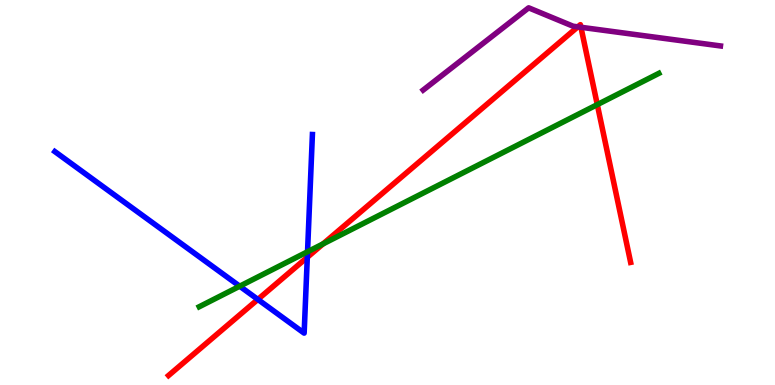[{'lines': ['blue', 'red'], 'intersections': [{'x': 3.33, 'y': 2.22}, {'x': 3.97, 'y': 3.32}]}, {'lines': ['green', 'red'], 'intersections': [{'x': 4.17, 'y': 3.67}, {'x': 7.71, 'y': 7.28}]}, {'lines': ['purple', 'red'], 'intersections': [{'x': 7.46, 'y': 9.3}, {'x': 7.5, 'y': 9.29}]}, {'lines': ['blue', 'green'], 'intersections': [{'x': 3.09, 'y': 2.57}, {'x': 3.97, 'y': 3.46}]}, {'lines': ['blue', 'purple'], 'intersections': []}, {'lines': ['green', 'purple'], 'intersections': []}]